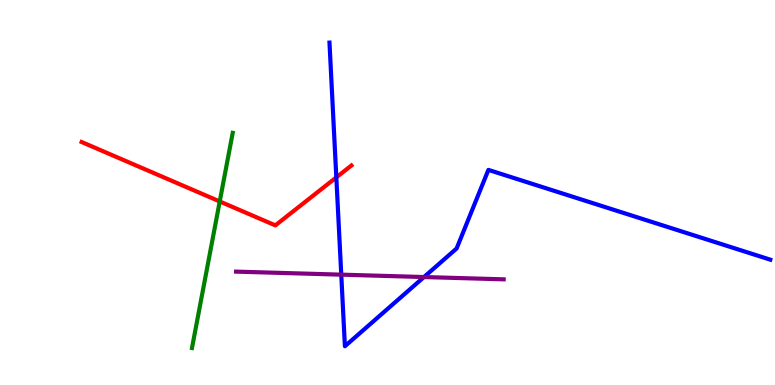[{'lines': ['blue', 'red'], 'intersections': [{'x': 4.34, 'y': 5.39}]}, {'lines': ['green', 'red'], 'intersections': [{'x': 2.84, 'y': 4.77}]}, {'lines': ['purple', 'red'], 'intersections': []}, {'lines': ['blue', 'green'], 'intersections': []}, {'lines': ['blue', 'purple'], 'intersections': [{'x': 4.4, 'y': 2.87}, {'x': 5.47, 'y': 2.8}]}, {'lines': ['green', 'purple'], 'intersections': []}]